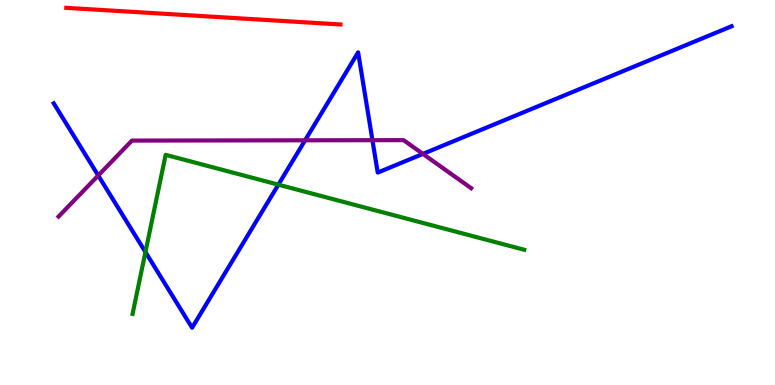[{'lines': ['blue', 'red'], 'intersections': []}, {'lines': ['green', 'red'], 'intersections': []}, {'lines': ['purple', 'red'], 'intersections': []}, {'lines': ['blue', 'green'], 'intersections': [{'x': 1.88, 'y': 3.45}, {'x': 3.59, 'y': 5.2}]}, {'lines': ['blue', 'purple'], 'intersections': [{'x': 1.27, 'y': 5.44}, {'x': 3.94, 'y': 6.36}, {'x': 4.81, 'y': 6.36}, {'x': 5.46, 'y': 6.0}]}, {'lines': ['green', 'purple'], 'intersections': []}]